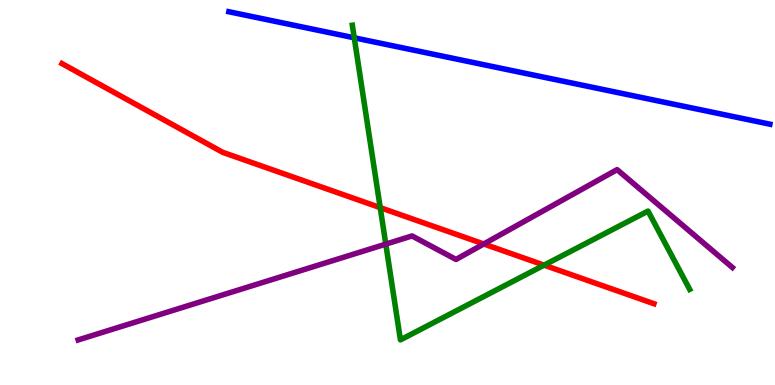[{'lines': ['blue', 'red'], 'intersections': []}, {'lines': ['green', 'red'], 'intersections': [{'x': 4.91, 'y': 4.61}, {'x': 7.02, 'y': 3.11}]}, {'lines': ['purple', 'red'], 'intersections': [{'x': 6.24, 'y': 3.66}]}, {'lines': ['blue', 'green'], 'intersections': [{'x': 4.57, 'y': 9.02}]}, {'lines': ['blue', 'purple'], 'intersections': []}, {'lines': ['green', 'purple'], 'intersections': [{'x': 4.98, 'y': 3.66}]}]